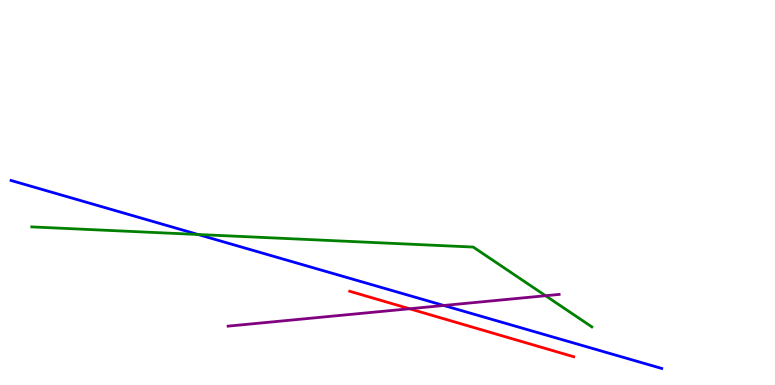[{'lines': ['blue', 'red'], 'intersections': []}, {'lines': ['green', 'red'], 'intersections': []}, {'lines': ['purple', 'red'], 'intersections': [{'x': 5.28, 'y': 1.98}]}, {'lines': ['blue', 'green'], 'intersections': [{'x': 2.56, 'y': 3.91}]}, {'lines': ['blue', 'purple'], 'intersections': [{'x': 5.73, 'y': 2.07}]}, {'lines': ['green', 'purple'], 'intersections': [{'x': 7.04, 'y': 2.32}]}]